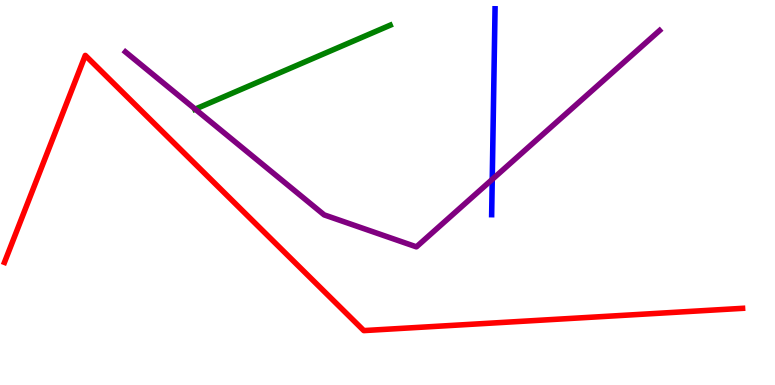[{'lines': ['blue', 'red'], 'intersections': []}, {'lines': ['green', 'red'], 'intersections': []}, {'lines': ['purple', 'red'], 'intersections': []}, {'lines': ['blue', 'green'], 'intersections': []}, {'lines': ['blue', 'purple'], 'intersections': [{'x': 6.35, 'y': 5.34}]}, {'lines': ['green', 'purple'], 'intersections': [{'x': 2.52, 'y': 7.17}]}]